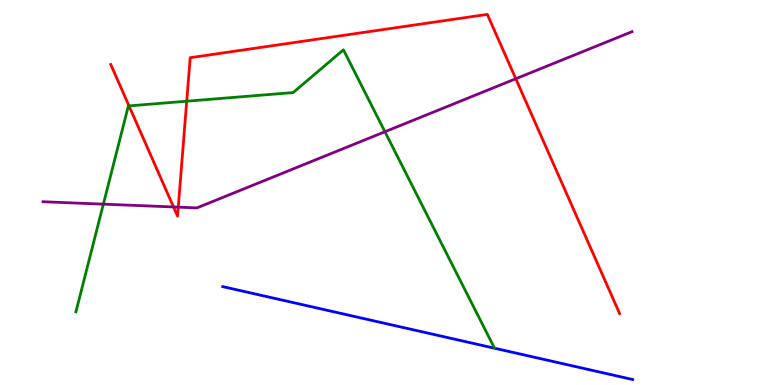[{'lines': ['blue', 'red'], 'intersections': []}, {'lines': ['green', 'red'], 'intersections': [{'x': 1.66, 'y': 7.25}, {'x': 2.41, 'y': 7.37}]}, {'lines': ['purple', 'red'], 'intersections': [{'x': 2.24, 'y': 4.62}, {'x': 2.3, 'y': 4.62}, {'x': 6.66, 'y': 7.95}]}, {'lines': ['blue', 'green'], 'intersections': []}, {'lines': ['blue', 'purple'], 'intersections': []}, {'lines': ['green', 'purple'], 'intersections': [{'x': 1.33, 'y': 4.7}, {'x': 4.97, 'y': 6.58}]}]